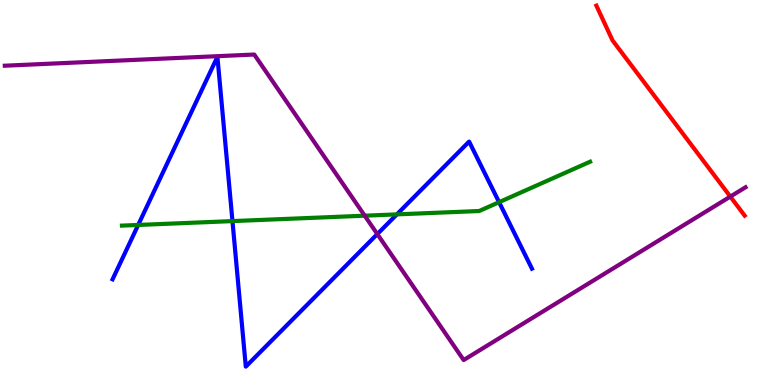[{'lines': ['blue', 'red'], 'intersections': []}, {'lines': ['green', 'red'], 'intersections': []}, {'lines': ['purple', 'red'], 'intersections': [{'x': 9.42, 'y': 4.89}]}, {'lines': ['blue', 'green'], 'intersections': [{'x': 1.78, 'y': 4.16}, {'x': 3.0, 'y': 4.26}, {'x': 5.12, 'y': 4.43}, {'x': 6.44, 'y': 4.75}]}, {'lines': ['blue', 'purple'], 'intersections': [{'x': 4.87, 'y': 3.92}]}, {'lines': ['green', 'purple'], 'intersections': [{'x': 4.71, 'y': 4.4}]}]